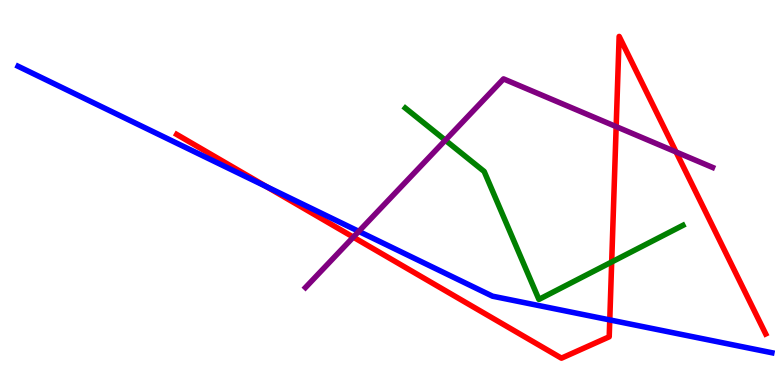[{'lines': ['blue', 'red'], 'intersections': [{'x': 3.44, 'y': 5.15}, {'x': 7.87, 'y': 1.69}]}, {'lines': ['green', 'red'], 'intersections': [{'x': 7.89, 'y': 3.2}]}, {'lines': ['purple', 'red'], 'intersections': [{'x': 4.56, 'y': 3.84}, {'x': 7.95, 'y': 6.71}, {'x': 8.72, 'y': 6.05}]}, {'lines': ['blue', 'green'], 'intersections': []}, {'lines': ['blue', 'purple'], 'intersections': [{'x': 4.63, 'y': 3.99}]}, {'lines': ['green', 'purple'], 'intersections': [{'x': 5.75, 'y': 6.36}]}]